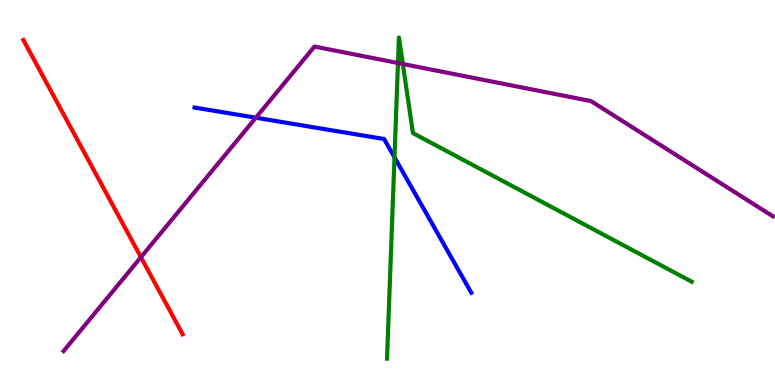[{'lines': ['blue', 'red'], 'intersections': []}, {'lines': ['green', 'red'], 'intersections': []}, {'lines': ['purple', 'red'], 'intersections': [{'x': 1.82, 'y': 3.32}]}, {'lines': ['blue', 'green'], 'intersections': [{'x': 5.09, 'y': 5.91}]}, {'lines': ['blue', 'purple'], 'intersections': [{'x': 3.3, 'y': 6.94}]}, {'lines': ['green', 'purple'], 'intersections': [{'x': 5.14, 'y': 8.36}, {'x': 5.2, 'y': 8.34}]}]